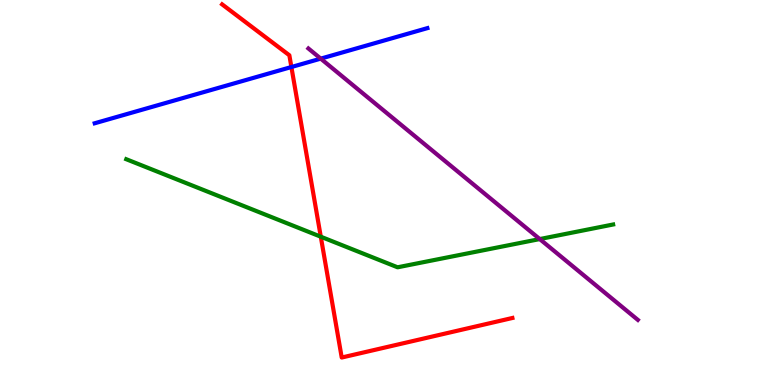[{'lines': ['blue', 'red'], 'intersections': [{'x': 3.76, 'y': 8.26}]}, {'lines': ['green', 'red'], 'intersections': [{'x': 4.14, 'y': 3.85}]}, {'lines': ['purple', 'red'], 'intersections': []}, {'lines': ['blue', 'green'], 'intersections': []}, {'lines': ['blue', 'purple'], 'intersections': [{'x': 4.14, 'y': 8.48}]}, {'lines': ['green', 'purple'], 'intersections': [{'x': 6.96, 'y': 3.79}]}]